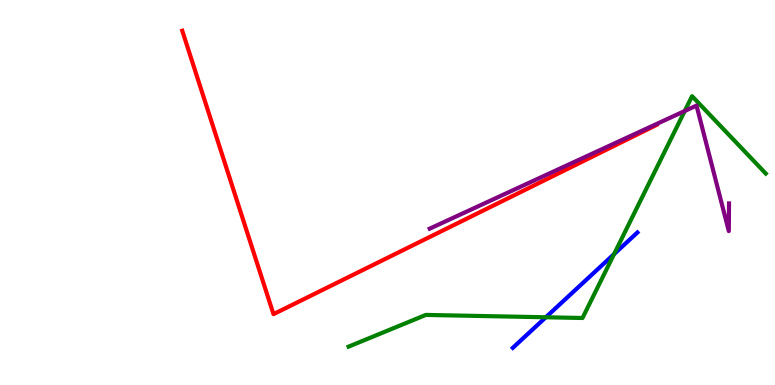[{'lines': ['blue', 'red'], 'intersections': []}, {'lines': ['green', 'red'], 'intersections': []}, {'lines': ['purple', 'red'], 'intersections': []}, {'lines': ['blue', 'green'], 'intersections': [{'x': 7.04, 'y': 1.76}, {'x': 7.92, 'y': 3.4}]}, {'lines': ['blue', 'purple'], 'intersections': []}, {'lines': ['green', 'purple'], 'intersections': [{'x': 8.84, 'y': 7.12}]}]